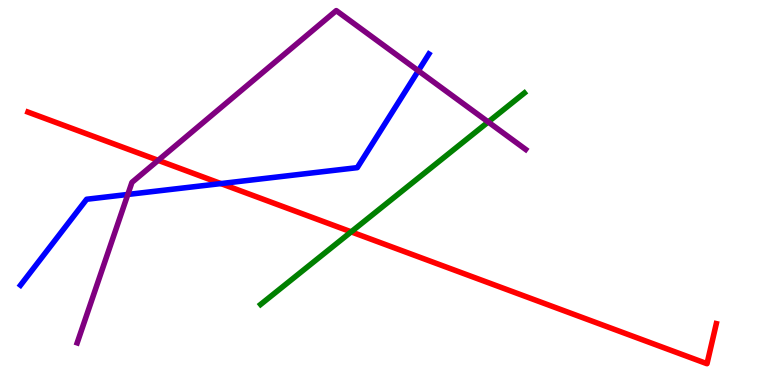[{'lines': ['blue', 'red'], 'intersections': [{'x': 2.85, 'y': 5.23}]}, {'lines': ['green', 'red'], 'intersections': [{'x': 4.53, 'y': 3.98}]}, {'lines': ['purple', 'red'], 'intersections': [{'x': 2.04, 'y': 5.84}]}, {'lines': ['blue', 'green'], 'intersections': []}, {'lines': ['blue', 'purple'], 'intersections': [{'x': 1.65, 'y': 4.95}, {'x': 5.4, 'y': 8.16}]}, {'lines': ['green', 'purple'], 'intersections': [{'x': 6.3, 'y': 6.83}]}]